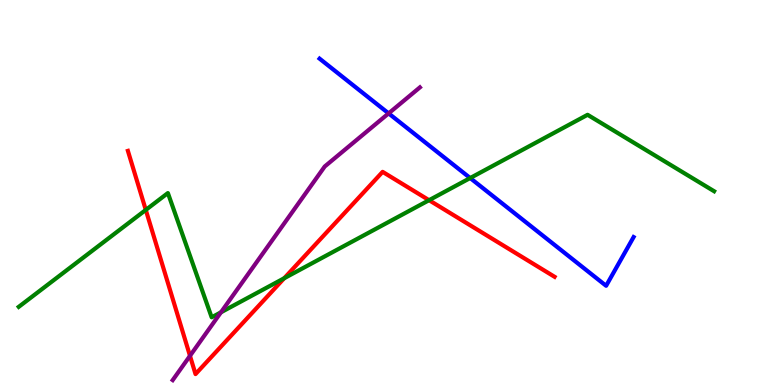[{'lines': ['blue', 'red'], 'intersections': []}, {'lines': ['green', 'red'], 'intersections': [{'x': 1.88, 'y': 4.55}, {'x': 3.67, 'y': 2.77}, {'x': 5.54, 'y': 4.8}]}, {'lines': ['purple', 'red'], 'intersections': [{'x': 2.45, 'y': 0.758}]}, {'lines': ['blue', 'green'], 'intersections': [{'x': 6.07, 'y': 5.38}]}, {'lines': ['blue', 'purple'], 'intersections': [{'x': 5.01, 'y': 7.06}]}, {'lines': ['green', 'purple'], 'intersections': [{'x': 2.85, 'y': 1.89}]}]